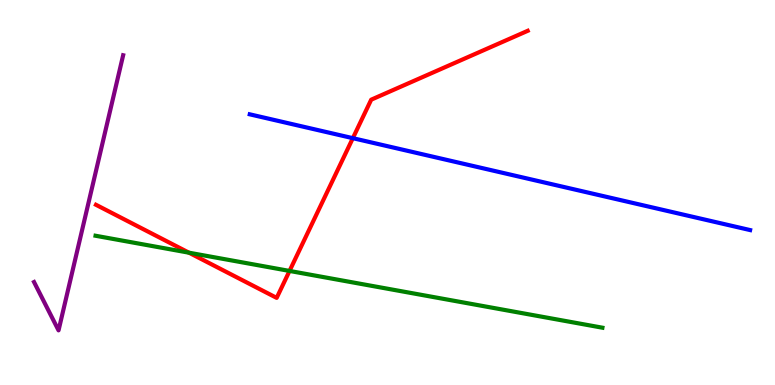[{'lines': ['blue', 'red'], 'intersections': [{'x': 4.55, 'y': 6.41}]}, {'lines': ['green', 'red'], 'intersections': [{'x': 2.44, 'y': 3.44}, {'x': 3.74, 'y': 2.96}]}, {'lines': ['purple', 'red'], 'intersections': []}, {'lines': ['blue', 'green'], 'intersections': []}, {'lines': ['blue', 'purple'], 'intersections': []}, {'lines': ['green', 'purple'], 'intersections': []}]